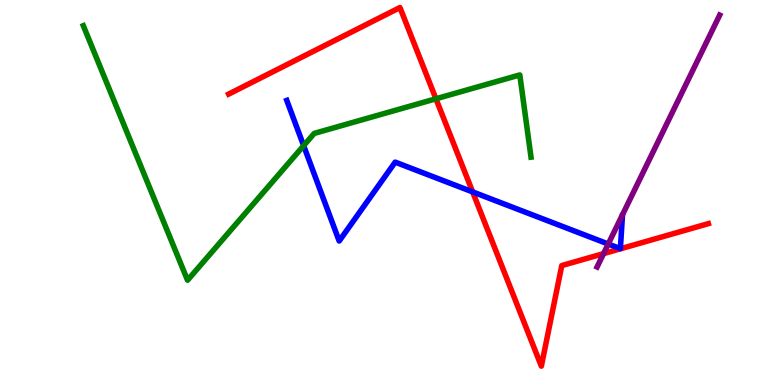[{'lines': ['blue', 'red'], 'intersections': [{'x': 6.1, 'y': 5.02}]}, {'lines': ['green', 'red'], 'intersections': [{'x': 5.62, 'y': 7.43}]}, {'lines': ['purple', 'red'], 'intersections': [{'x': 7.79, 'y': 3.41}]}, {'lines': ['blue', 'green'], 'intersections': [{'x': 3.92, 'y': 6.22}]}, {'lines': ['blue', 'purple'], 'intersections': [{'x': 7.85, 'y': 3.66}]}, {'lines': ['green', 'purple'], 'intersections': []}]